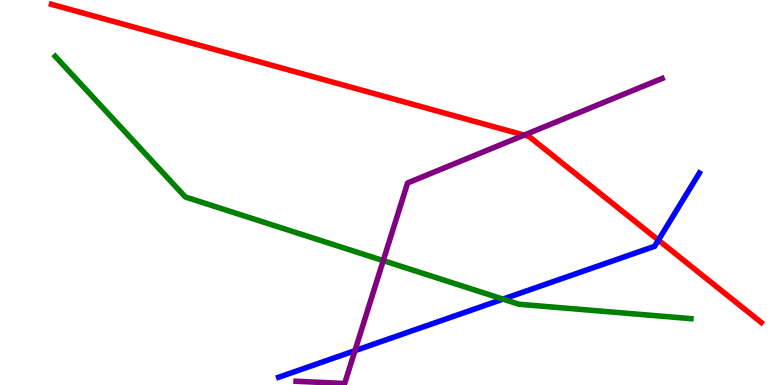[{'lines': ['blue', 'red'], 'intersections': [{'x': 8.5, 'y': 3.76}]}, {'lines': ['green', 'red'], 'intersections': []}, {'lines': ['purple', 'red'], 'intersections': [{'x': 6.76, 'y': 6.49}]}, {'lines': ['blue', 'green'], 'intersections': [{'x': 6.49, 'y': 2.23}]}, {'lines': ['blue', 'purple'], 'intersections': [{'x': 4.58, 'y': 0.891}]}, {'lines': ['green', 'purple'], 'intersections': [{'x': 4.94, 'y': 3.23}]}]